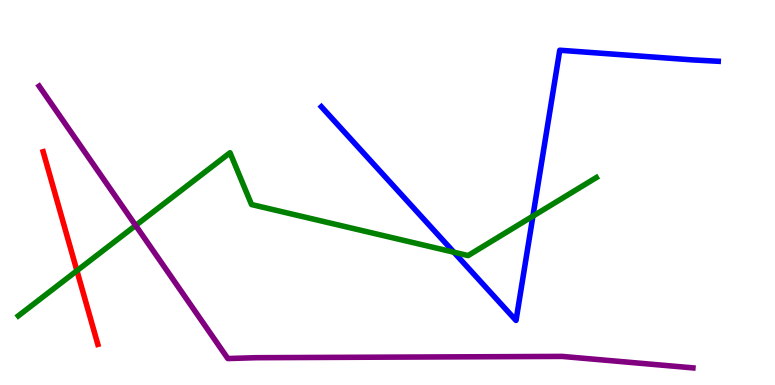[{'lines': ['blue', 'red'], 'intersections': []}, {'lines': ['green', 'red'], 'intersections': [{'x': 0.993, 'y': 2.97}]}, {'lines': ['purple', 'red'], 'intersections': []}, {'lines': ['blue', 'green'], 'intersections': [{'x': 5.86, 'y': 3.45}, {'x': 6.88, 'y': 4.39}]}, {'lines': ['blue', 'purple'], 'intersections': []}, {'lines': ['green', 'purple'], 'intersections': [{'x': 1.75, 'y': 4.14}]}]